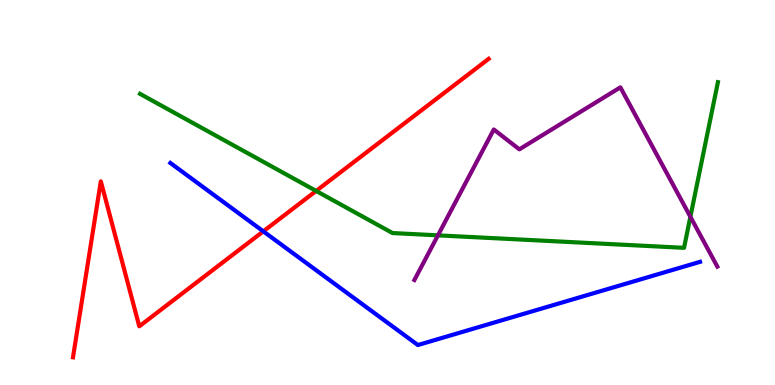[{'lines': ['blue', 'red'], 'intersections': [{'x': 3.4, 'y': 3.99}]}, {'lines': ['green', 'red'], 'intersections': [{'x': 4.08, 'y': 5.04}]}, {'lines': ['purple', 'red'], 'intersections': []}, {'lines': ['blue', 'green'], 'intersections': []}, {'lines': ['blue', 'purple'], 'intersections': []}, {'lines': ['green', 'purple'], 'intersections': [{'x': 5.65, 'y': 3.89}, {'x': 8.91, 'y': 4.37}]}]